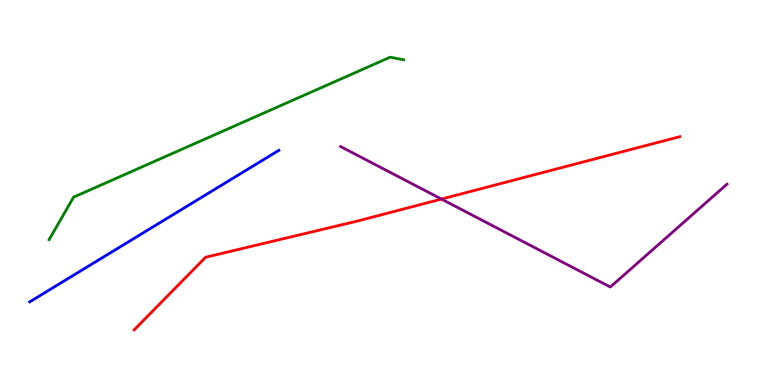[{'lines': ['blue', 'red'], 'intersections': []}, {'lines': ['green', 'red'], 'intersections': []}, {'lines': ['purple', 'red'], 'intersections': [{'x': 5.7, 'y': 4.83}]}, {'lines': ['blue', 'green'], 'intersections': []}, {'lines': ['blue', 'purple'], 'intersections': []}, {'lines': ['green', 'purple'], 'intersections': []}]